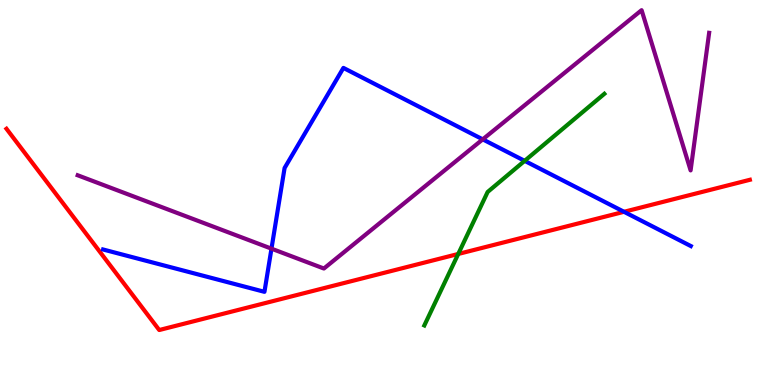[{'lines': ['blue', 'red'], 'intersections': [{'x': 8.05, 'y': 4.5}]}, {'lines': ['green', 'red'], 'intersections': [{'x': 5.91, 'y': 3.4}]}, {'lines': ['purple', 'red'], 'intersections': []}, {'lines': ['blue', 'green'], 'intersections': [{'x': 6.77, 'y': 5.82}]}, {'lines': ['blue', 'purple'], 'intersections': [{'x': 3.5, 'y': 3.54}, {'x': 6.23, 'y': 6.38}]}, {'lines': ['green', 'purple'], 'intersections': []}]